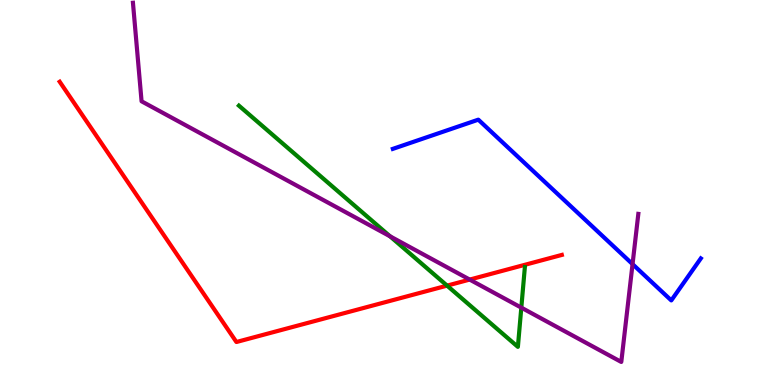[{'lines': ['blue', 'red'], 'intersections': []}, {'lines': ['green', 'red'], 'intersections': [{'x': 5.77, 'y': 2.58}]}, {'lines': ['purple', 'red'], 'intersections': [{'x': 6.06, 'y': 2.74}]}, {'lines': ['blue', 'green'], 'intersections': []}, {'lines': ['blue', 'purple'], 'intersections': [{'x': 8.16, 'y': 3.14}]}, {'lines': ['green', 'purple'], 'intersections': [{'x': 5.03, 'y': 3.86}, {'x': 6.73, 'y': 2.01}]}]